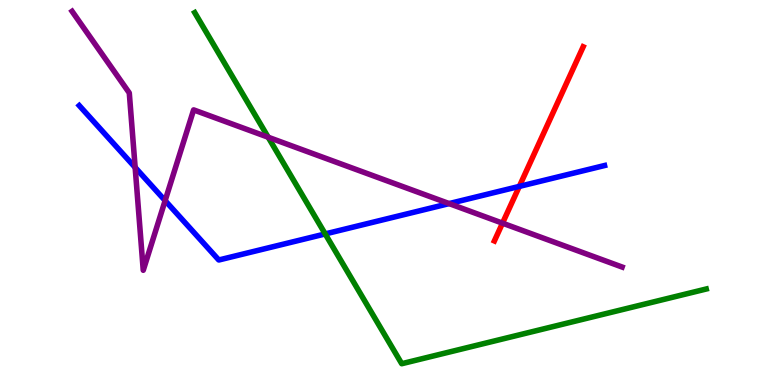[{'lines': ['blue', 'red'], 'intersections': [{'x': 6.7, 'y': 5.16}]}, {'lines': ['green', 'red'], 'intersections': []}, {'lines': ['purple', 'red'], 'intersections': [{'x': 6.48, 'y': 4.2}]}, {'lines': ['blue', 'green'], 'intersections': [{'x': 4.2, 'y': 3.92}]}, {'lines': ['blue', 'purple'], 'intersections': [{'x': 1.74, 'y': 5.65}, {'x': 2.13, 'y': 4.79}, {'x': 5.8, 'y': 4.71}]}, {'lines': ['green', 'purple'], 'intersections': [{'x': 3.46, 'y': 6.44}]}]